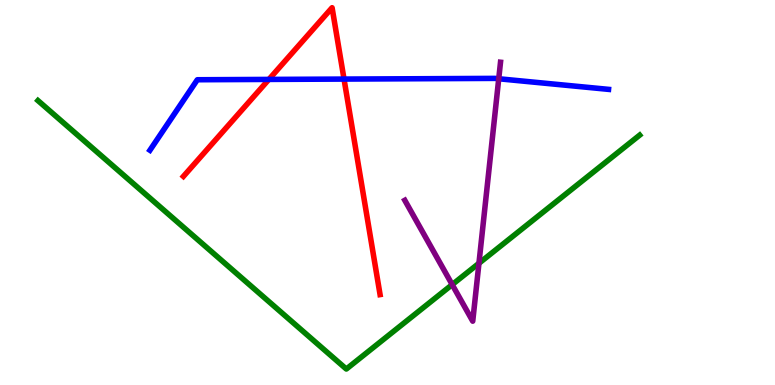[{'lines': ['blue', 'red'], 'intersections': [{'x': 3.47, 'y': 7.94}, {'x': 4.44, 'y': 7.95}]}, {'lines': ['green', 'red'], 'intersections': []}, {'lines': ['purple', 'red'], 'intersections': []}, {'lines': ['blue', 'green'], 'intersections': []}, {'lines': ['blue', 'purple'], 'intersections': [{'x': 6.44, 'y': 7.95}]}, {'lines': ['green', 'purple'], 'intersections': [{'x': 5.83, 'y': 2.61}, {'x': 6.18, 'y': 3.16}]}]